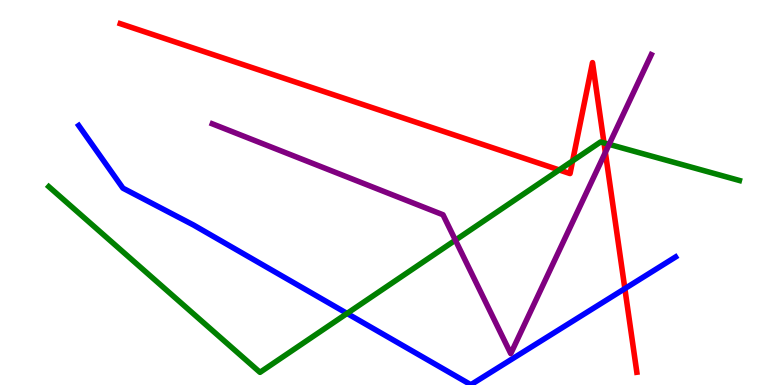[{'lines': ['blue', 'red'], 'intersections': [{'x': 8.06, 'y': 2.5}]}, {'lines': ['green', 'red'], 'intersections': [{'x': 7.22, 'y': 5.59}, {'x': 7.39, 'y': 5.82}, {'x': 7.79, 'y': 6.29}]}, {'lines': ['purple', 'red'], 'intersections': [{'x': 7.81, 'y': 6.04}]}, {'lines': ['blue', 'green'], 'intersections': [{'x': 4.48, 'y': 1.86}]}, {'lines': ['blue', 'purple'], 'intersections': []}, {'lines': ['green', 'purple'], 'intersections': [{'x': 5.88, 'y': 3.76}, {'x': 7.86, 'y': 6.25}]}]